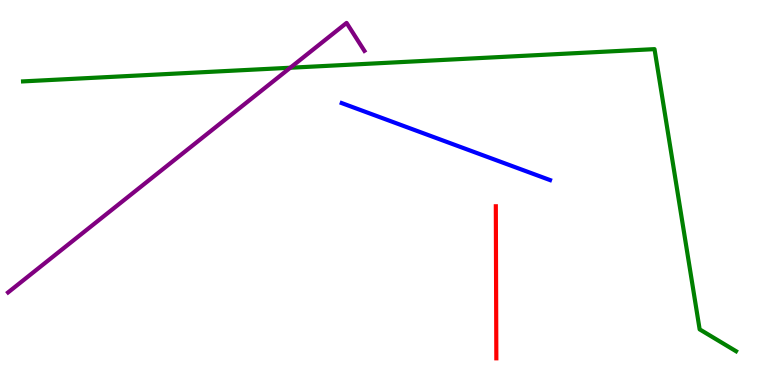[{'lines': ['blue', 'red'], 'intersections': []}, {'lines': ['green', 'red'], 'intersections': []}, {'lines': ['purple', 'red'], 'intersections': []}, {'lines': ['blue', 'green'], 'intersections': []}, {'lines': ['blue', 'purple'], 'intersections': []}, {'lines': ['green', 'purple'], 'intersections': [{'x': 3.75, 'y': 8.24}]}]